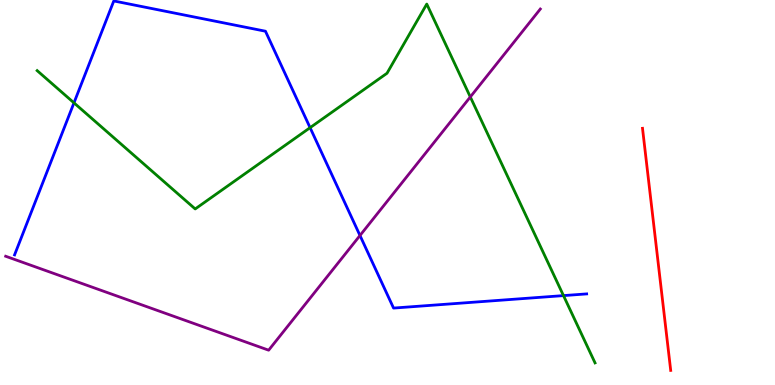[{'lines': ['blue', 'red'], 'intersections': []}, {'lines': ['green', 'red'], 'intersections': []}, {'lines': ['purple', 'red'], 'intersections': []}, {'lines': ['blue', 'green'], 'intersections': [{'x': 0.955, 'y': 7.33}, {'x': 4.0, 'y': 6.68}, {'x': 7.27, 'y': 2.32}]}, {'lines': ['blue', 'purple'], 'intersections': [{'x': 4.64, 'y': 3.88}]}, {'lines': ['green', 'purple'], 'intersections': [{'x': 6.07, 'y': 7.48}]}]